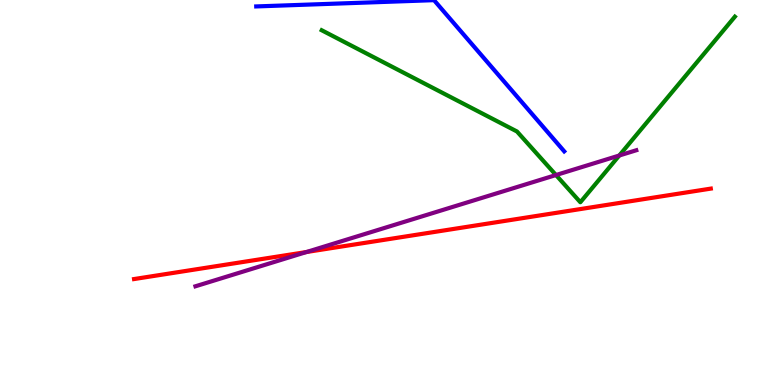[{'lines': ['blue', 'red'], 'intersections': []}, {'lines': ['green', 'red'], 'intersections': []}, {'lines': ['purple', 'red'], 'intersections': [{'x': 3.96, 'y': 3.45}]}, {'lines': ['blue', 'green'], 'intersections': []}, {'lines': ['blue', 'purple'], 'intersections': []}, {'lines': ['green', 'purple'], 'intersections': [{'x': 7.17, 'y': 5.45}, {'x': 7.99, 'y': 5.96}]}]